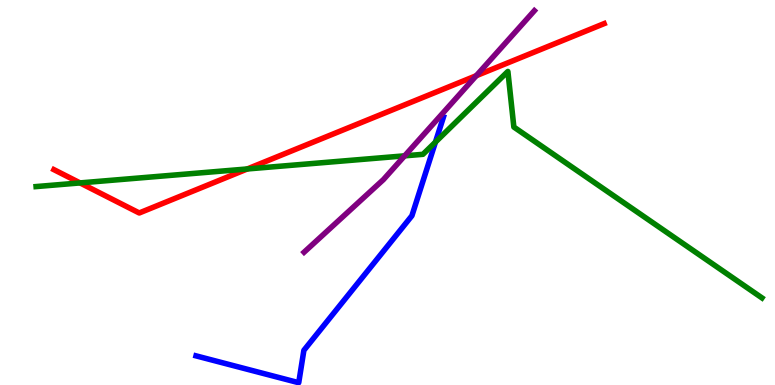[{'lines': ['blue', 'red'], 'intersections': []}, {'lines': ['green', 'red'], 'intersections': [{'x': 1.03, 'y': 5.25}, {'x': 3.19, 'y': 5.61}]}, {'lines': ['purple', 'red'], 'intersections': [{'x': 6.15, 'y': 8.03}]}, {'lines': ['blue', 'green'], 'intersections': [{'x': 5.62, 'y': 6.31}]}, {'lines': ['blue', 'purple'], 'intersections': []}, {'lines': ['green', 'purple'], 'intersections': [{'x': 5.22, 'y': 5.95}]}]